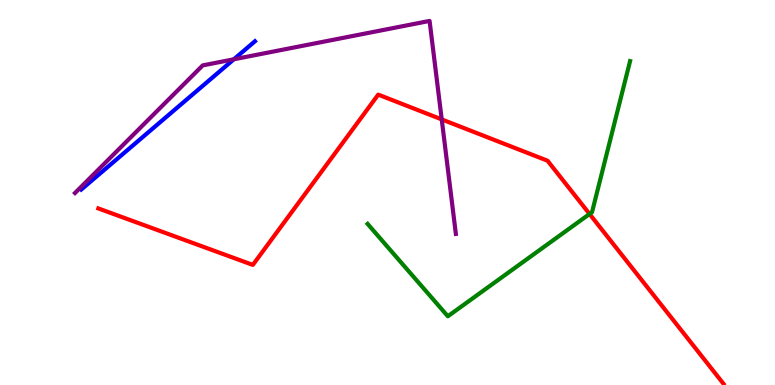[{'lines': ['blue', 'red'], 'intersections': []}, {'lines': ['green', 'red'], 'intersections': [{'x': 7.61, 'y': 4.44}]}, {'lines': ['purple', 'red'], 'intersections': [{'x': 5.7, 'y': 6.9}]}, {'lines': ['blue', 'green'], 'intersections': []}, {'lines': ['blue', 'purple'], 'intersections': [{'x': 3.02, 'y': 8.46}]}, {'lines': ['green', 'purple'], 'intersections': []}]